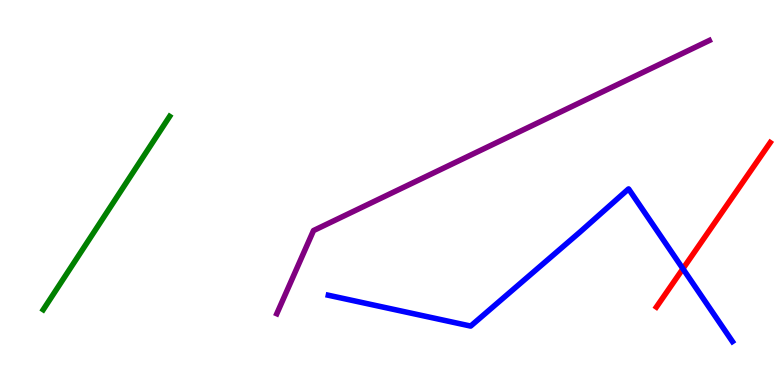[{'lines': ['blue', 'red'], 'intersections': [{'x': 8.81, 'y': 3.02}]}, {'lines': ['green', 'red'], 'intersections': []}, {'lines': ['purple', 'red'], 'intersections': []}, {'lines': ['blue', 'green'], 'intersections': []}, {'lines': ['blue', 'purple'], 'intersections': []}, {'lines': ['green', 'purple'], 'intersections': []}]